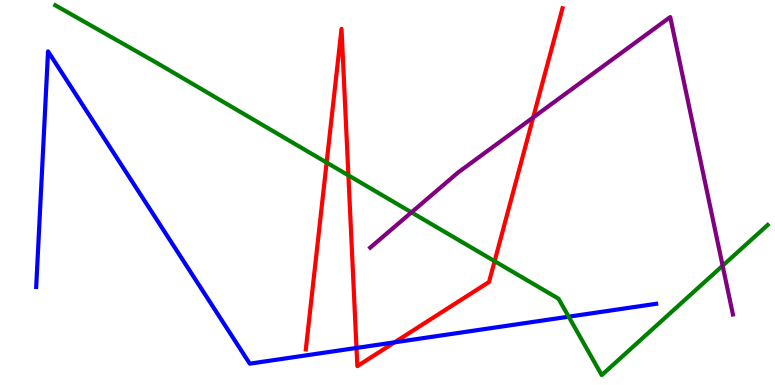[{'lines': ['blue', 'red'], 'intersections': [{'x': 4.6, 'y': 0.962}, {'x': 5.09, 'y': 1.11}]}, {'lines': ['green', 'red'], 'intersections': [{'x': 4.21, 'y': 5.78}, {'x': 4.5, 'y': 5.45}, {'x': 6.38, 'y': 3.22}]}, {'lines': ['purple', 'red'], 'intersections': [{'x': 6.88, 'y': 6.95}]}, {'lines': ['blue', 'green'], 'intersections': [{'x': 7.34, 'y': 1.77}]}, {'lines': ['blue', 'purple'], 'intersections': []}, {'lines': ['green', 'purple'], 'intersections': [{'x': 5.31, 'y': 4.48}, {'x': 9.32, 'y': 3.1}]}]